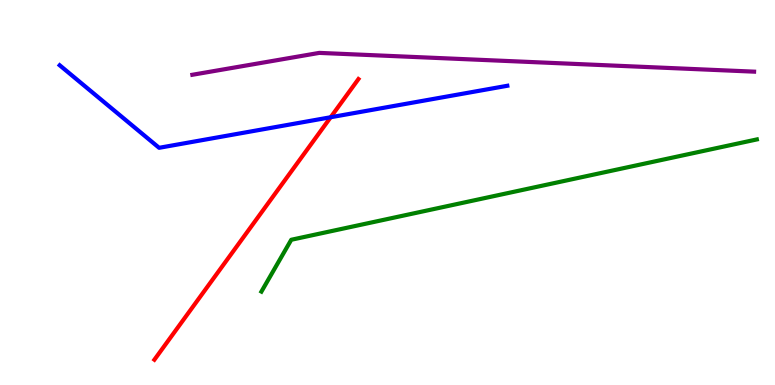[{'lines': ['blue', 'red'], 'intersections': [{'x': 4.27, 'y': 6.95}]}, {'lines': ['green', 'red'], 'intersections': []}, {'lines': ['purple', 'red'], 'intersections': []}, {'lines': ['blue', 'green'], 'intersections': []}, {'lines': ['blue', 'purple'], 'intersections': []}, {'lines': ['green', 'purple'], 'intersections': []}]